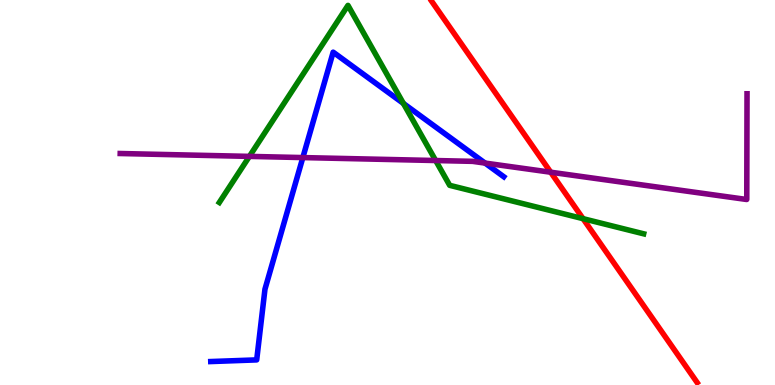[{'lines': ['blue', 'red'], 'intersections': []}, {'lines': ['green', 'red'], 'intersections': [{'x': 7.52, 'y': 4.32}]}, {'lines': ['purple', 'red'], 'intersections': [{'x': 7.11, 'y': 5.53}]}, {'lines': ['blue', 'green'], 'intersections': [{'x': 5.21, 'y': 7.31}]}, {'lines': ['blue', 'purple'], 'intersections': [{'x': 3.91, 'y': 5.91}, {'x': 6.26, 'y': 5.76}]}, {'lines': ['green', 'purple'], 'intersections': [{'x': 3.22, 'y': 5.94}, {'x': 5.62, 'y': 5.83}]}]